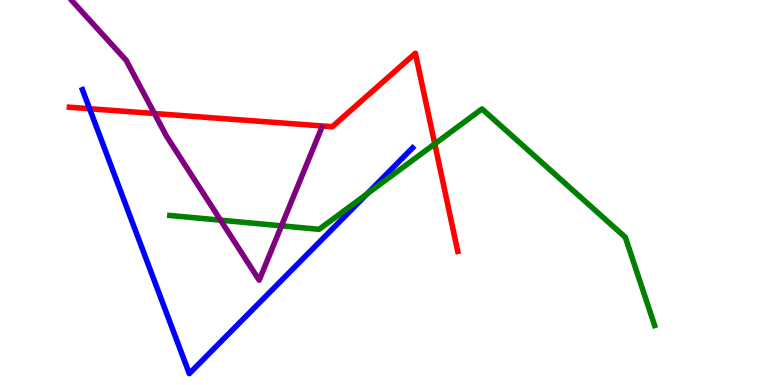[{'lines': ['blue', 'red'], 'intersections': [{'x': 1.16, 'y': 7.18}]}, {'lines': ['green', 'red'], 'intersections': [{'x': 5.61, 'y': 6.26}]}, {'lines': ['purple', 'red'], 'intersections': [{'x': 1.99, 'y': 7.05}]}, {'lines': ['blue', 'green'], 'intersections': [{'x': 4.74, 'y': 4.96}]}, {'lines': ['blue', 'purple'], 'intersections': []}, {'lines': ['green', 'purple'], 'intersections': [{'x': 2.85, 'y': 4.28}, {'x': 3.63, 'y': 4.13}]}]